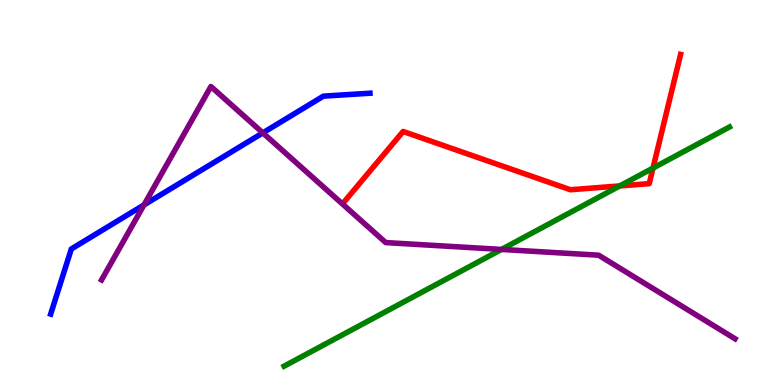[{'lines': ['blue', 'red'], 'intersections': []}, {'lines': ['green', 'red'], 'intersections': [{'x': 8.0, 'y': 5.17}, {'x': 8.43, 'y': 5.63}]}, {'lines': ['purple', 'red'], 'intersections': []}, {'lines': ['blue', 'green'], 'intersections': []}, {'lines': ['blue', 'purple'], 'intersections': [{'x': 1.86, 'y': 4.68}, {'x': 3.39, 'y': 6.55}]}, {'lines': ['green', 'purple'], 'intersections': [{'x': 6.47, 'y': 3.52}]}]